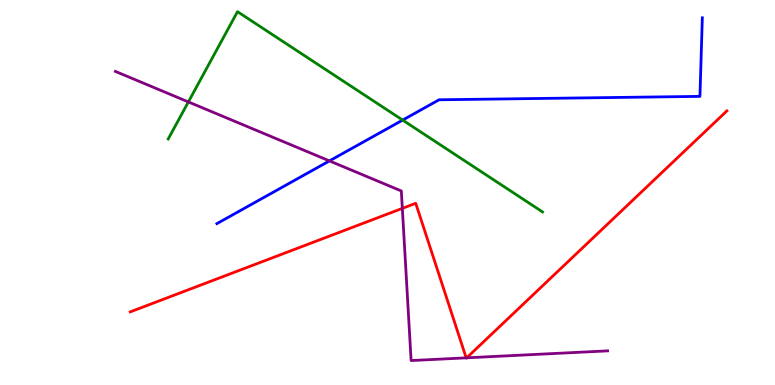[{'lines': ['blue', 'red'], 'intersections': []}, {'lines': ['green', 'red'], 'intersections': []}, {'lines': ['purple', 'red'], 'intersections': [{'x': 5.19, 'y': 4.59}, {'x': 6.02, 'y': 0.705}, {'x': 6.02, 'y': 0.706}]}, {'lines': ['blue', 'green'], 'intersections': [{'x': 5.2, 'y': 6.88}]}, {'lines': ['blue', 'purple'], 'intersections': [{'x': 4.25, 'y': 5.82}]}, {'lines': ['green', 'purple'], 'intersections': [{'x': 2.43, 'y': 7.35}]}]